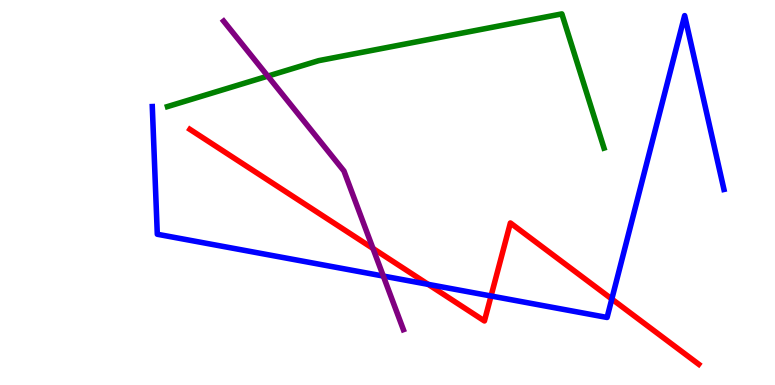[{'lines': ['blue', 'red'], 'intersections': [{'x': 5.52, 'y': 2.61}, {'x': 6.34, 'y': 2.31}, {'x': 7.89, 'y': 2.23}]}, {'lines': ['green', 'red'], 'intersections': []}, {'lines': ['purple', 'red'], 'intersections': [{'x': 4.81, 'y': 3.55}]}, {'lines': ['blue', 'green'], 'intersections': []}, {'lines': ['blue', 'purple'], 'intersections': [{'x': 4.95, 'y': 2.83}]}, {'lines': ['green', 'purple'], 'intersections': [{'x': 3.46, 'y': 8.02}]}]